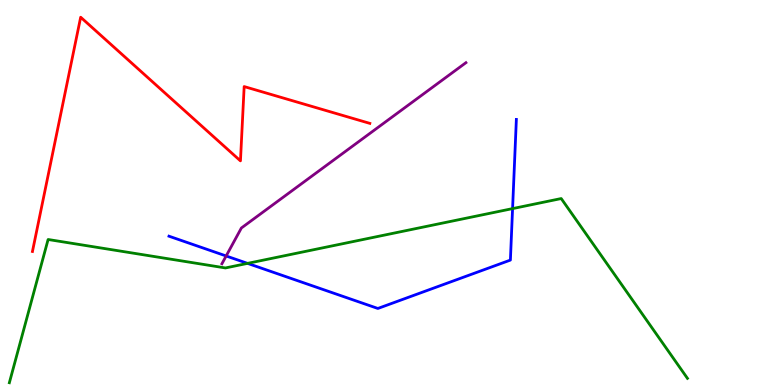[{'lines': ['blue', 'red'], 'intersections': []}, {'lines': ['green', 'red'], 'intersections': []}, {'lines': ['purple', 'red'], 'intersections': []}, {'lines': ['blue', 'green'], 'intersections': [{'x': 3.19, 'y': 3.16}, {'x': 6.61, 'y': 4.58}]}, {'lines': ['blue', 'purple'], 'intersections': [{'x': 2.92, 'y': 3.35}]}, {'lines': ['green', 'purple'], 'intersections': []}]